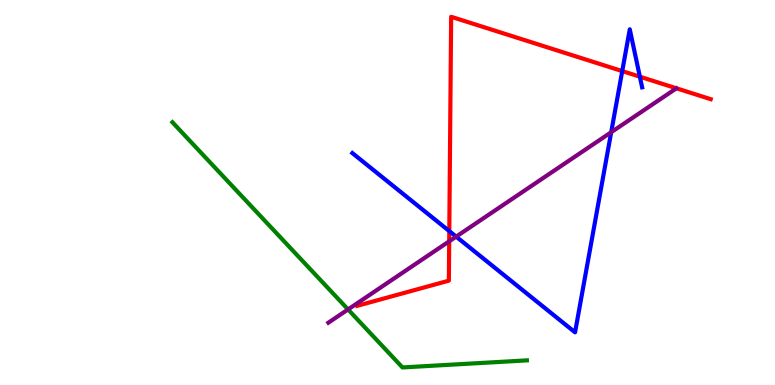[{'lines': ['blue', 'red'], 'intersections': [{'x': 5.8, 'y': 4.0}, {'x': 8.03, 'y': 8.15}, {'x': 8.26, 'y': 8.01}]}, {'lines': ['green', 'red'], 'intersections': []}, {'lines': ['purple', 'red'], 'intersections': [{'x': 5.8, 'y': 3.73}]}, {'lines': ['blue', 'green'], 'intersections': []}, {'lines': ['blue', 'purple'], 'intersections': [{'x': 5.89, 'y': 3.85}, {'x': 7.89, 'y': 6.57}]}, {'lines': ['green', 'purple'], 'intersections': [{'x': 4.49, 'y': 1.96}]}]